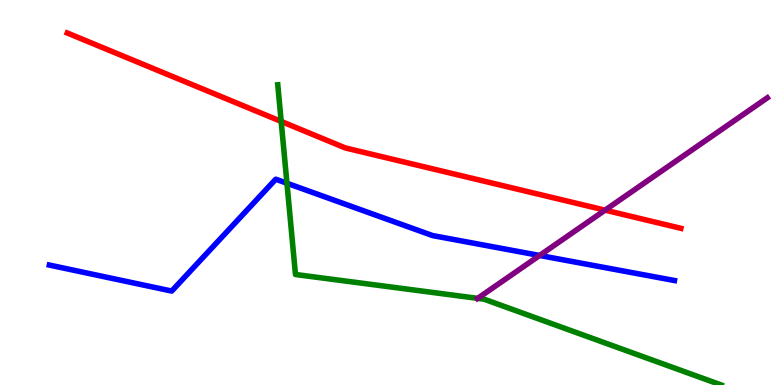[{'lines': ['blue', 'red'], 'intersections': []}, {'lines': ['green', 'red'], 'intersections': [{'x': 3.63, 'y': 6.85}]}, {'lines': ['purple', 'red'], 'intersections': [{'x': 7.81, 'y': 4.54}]}, {'lines': ['blue', 'green'], 'intersections': [{'x': 3.7, 'y': 5.24}]}, {'lines': ['blue', 'purple'], 'intersections': [{'x': 6.96, 'y': 3.36}]}, {'lines': ['green', 'purple'], 'intersections': [{'x': 6.16, 'y': 2.25}]}]